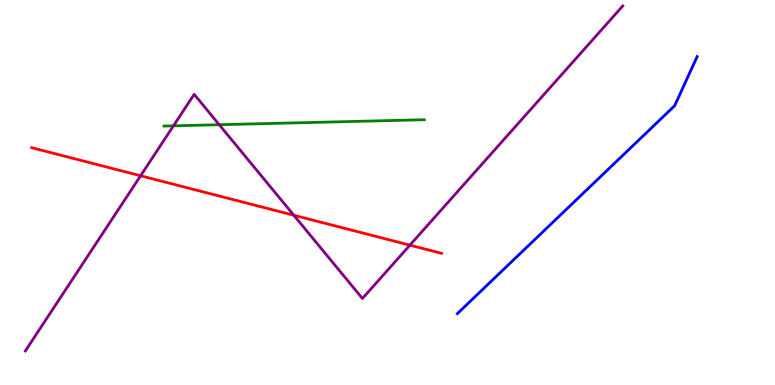[{'lines': ['blue', 'red'], 'intersections': []}, {'lines': ['green', 'red'], 'intersections': []}, {'lines': ['purple', 'red'], 'intersections': [{'x': 1.81, 'y': 5.43}, {'x': 3.79, 'y': 4.41}, {'x': 5.29, 'y': 3.63}]}, {'lines': ['blue', 'green'], 'intersections': []}, {'lines': ['blue', 'purple'], 'intersections': []}, {'lines': ['green', 'purple'], 'intersections': [{'x': 2.24, 'y': 6.73}, {'x': 2.83, 'y': 6.76}]}]